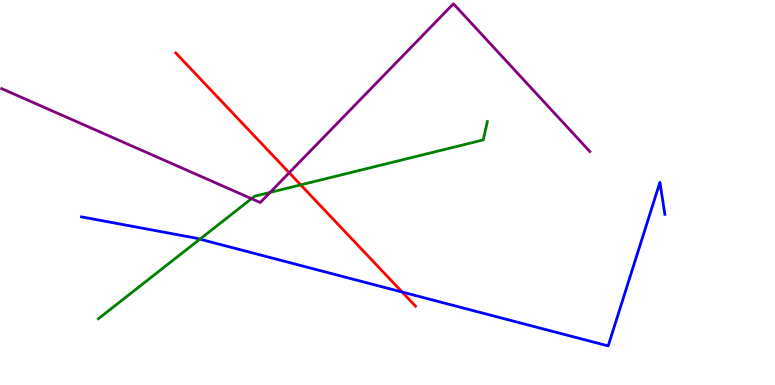[{'lines': ['blue', 'red'], 'intersections': [{'x': 5.19, 'y': 2.41}]}, {'lines': ['green', 'red'], 'intersections': [{'x': 3.88, 'y': 5.2}]}, {'lines': ['purple', 'red'], 'intersections': [{'x': 3.73, 'y': 5.51}]}, {'lines': ['blue', 'green'], 'intersections': [{'x': 2.58, 'y': 3.79}]}, {'lines': ['blue', 'purple'], 'intersections': []}, {'lines': ['green', 'purple'], 'intersections': [{'x': 3.25, 'y': 4.84}, {'x': 3.49, 'y': 5.0}]}]